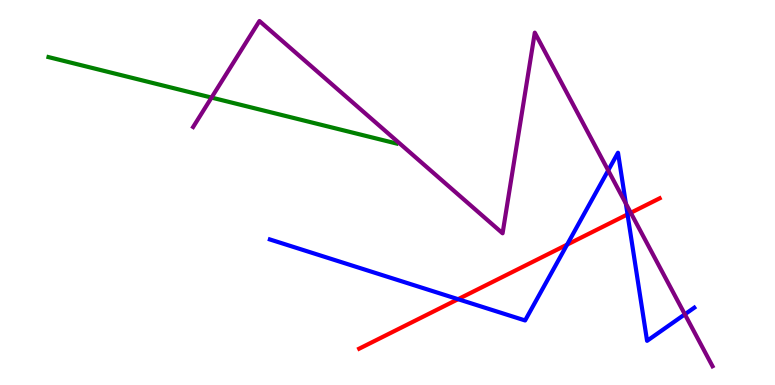[{'lines': ['blue', 'red'], 'intersections': [{'x': 5.91, 'y': 2.23}, {'x': 7.32, 'y': 3.65}, {'x': 8.1, 'y': 4.43}]}, {'lines': ['green', 'red'], 'intersections': []}, {'lines': ['purple', 'red'], 'intersections': [{'x': 8.14, 'y': 4.47}]}, {'lines': ['blue', 'green'], 'intersections': []}, {'lines': ['blue', 'purple'], 'intersections': [{'x': 7.85, 'y': 5.57}, {'x': 8.08, 'y': 4.71}, {'x': 8.84, 'y': 1.84}]}, {'lines': ['green', 'purple'], 'intersections': [{'x': 2.73, 'y': 7.47}]}]